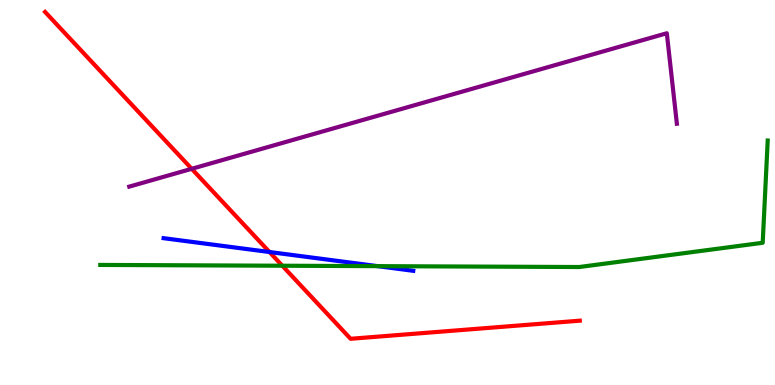[{'lines': ['blue', 'red'], 'intersections': [{'x': 3.48, 'y': 3.45}]}, {'lines': ['green', 'red'], 'intersections': [{'x': 3.64, 'y': 3.1}]}, {'lines': ['purple', 'red'], 'intersections': [{'x': 2.47, 'y': 5.62}]}, {'lines': ['blue', 'green'], 'intersections': [{'x': 4.87, 'y': 3.09}]}, {'lines': ['blue', 'purple'], 'intersections': []}, {'lines': ['green', 'purple'], 'intersections': []}]